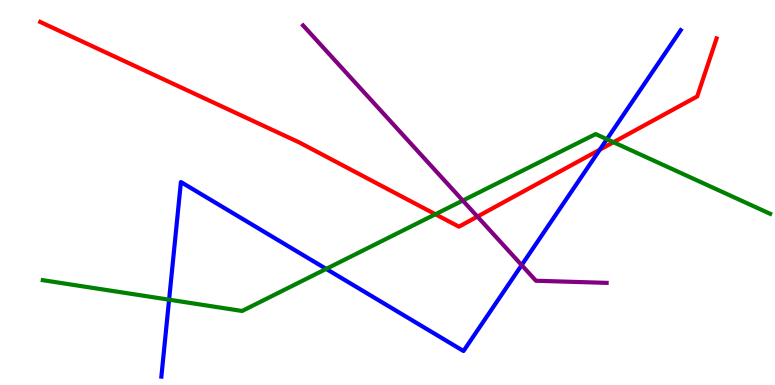[{'lines': ['blue', 'red'], 'intersections': [{'x': 7.74, 'y': 6.11}]}, {'lines': ['green', 'red'], 'intersections': [{'x': 5.62, 'y': 4.43}, {'x': 7.92, 'y': 6.31}]}, {'lines': ['purple', 'red'], 'intersections': [{'x': 6.16, 'y': 4.37}]}, {'lines': ['blue', 'green'], 'intersections': [{'x': 2.18, 'y': 2.22}, {'x': 4.21, 'y': 3.02}, {'x': 7.83, 'y': 6.38}]}, {'lines': ['blue', 'purple'], 'intersections': [{'x': 6.73, 'y': 3.11}]}, {'lines': ['green', 'purple'], 'intersections': [{'x': 5.97, 'y': 4.79}]}]